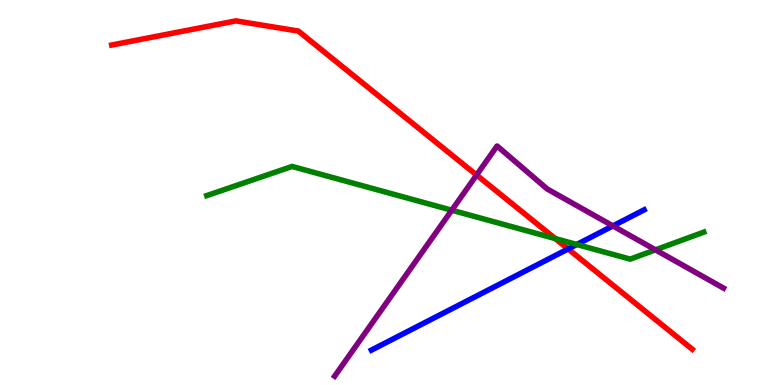[{'lines': ['blue', 'red'], 'intersections': [{'x': 7.33, 'y': 3.53}]}, {'lines': ['green', 'red'], 'intersections': [{'x': 7.16, 'y': 3.8}]}, {'lines': ['purple', 'red'], 'intersections': [{'x': 6.15, 'y': 5.45}]}, {'lines': ['blue', 'green'], 'intersections': [{'x': 7.44, 'y': 3.65}]}, {'lines': ['blue', 'purple'], 'intersections': [{'x': 7.91, 'y': 4.13}]}, {'lines': ['green', 'purple'], 'intersections': [{'x': 5.83, 'y': 4.54}, {'x': 8.46, 'y': 3.51}]}]